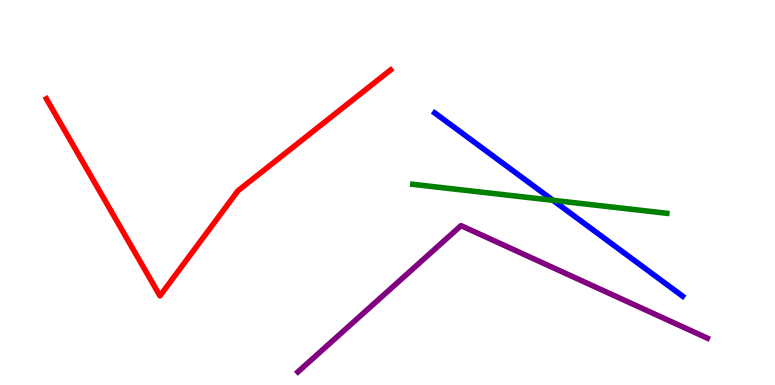[{'lines': ['blue', 'red'], 'intersections': []}, {'lines': ['green', 'red'], 'intersections': []}, {'lines': ['purple', 'red'], 'intersections': []}, {'lines': ['blue', 'green'], 'intersections': [{'x': 7.13, 'y': 4.8}]}, {'lines': ['blue', 'purple'], 'intersections': []}, {'lines': ['green', 'purple'], 'intersections': []}]